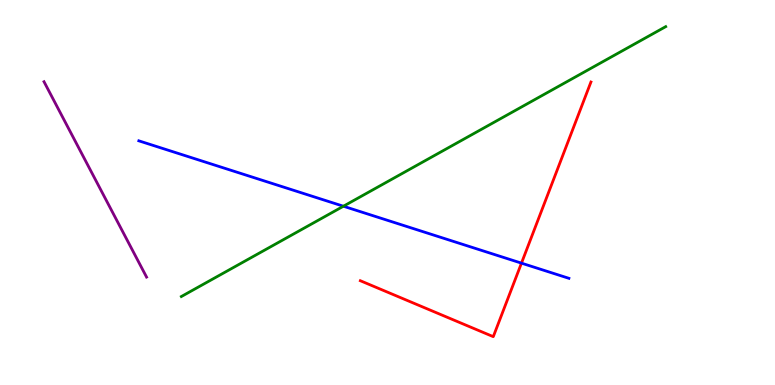[{'lines': ['blue', 'red'], 'intersections': [{'x': 6.73, 'y': 3.17}]}, {'lines': ['green', 'red'], 'intersections': []}, {'lines': ['purple', 'red'], 'intersections': []}, {'lines': ['blue', 'green'], 'intersections': [{'x': 4.43, 'y': 4.64}]}, {'lines': ['blue', 'purple'], 'intersections': []}, {'lines': ['green', 'purple'], 'intersections': []}]